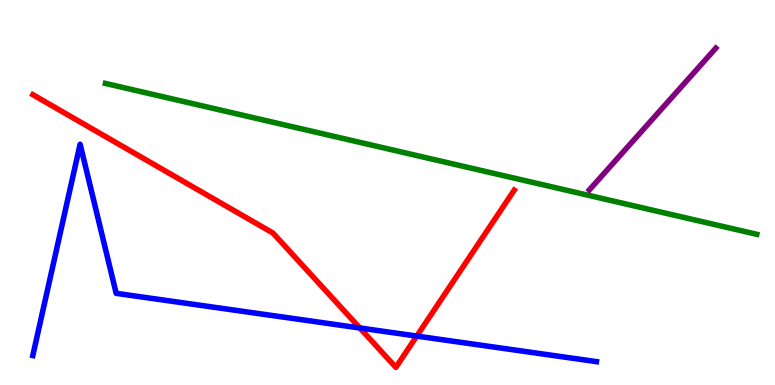[{'lines': ['blue', 'red'], 'intersections': [{'x': 4.64, 'y': 1.48}, {'x': 5.38, 'y': 1.27}]}, {'lines': ['green', 'red'], 'intersections': []}, {'lines': ['purple', 'red'], 'intersections': []}, {'lines': ['blue', 'green'], 'intersections': []}, {'lines': ['blue', 'purple'], 'intersections': []}, {'lines': ['green', 'purple'], 'intersections': []}]